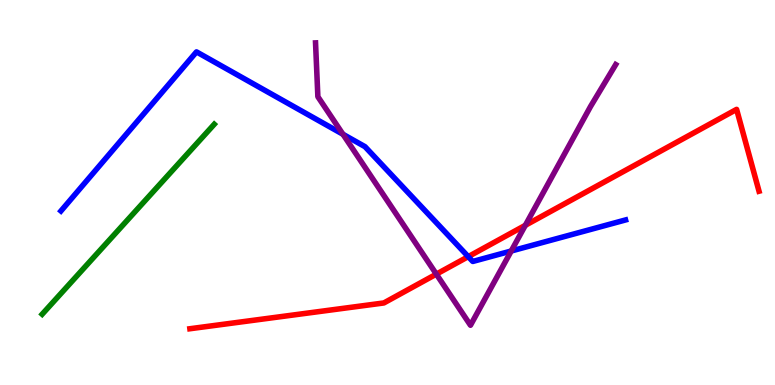[{'lines': ['blue', 'red'], 'intersections': [{'x': 6.04, 'y': 3.33}]}, {'lines': ['green', 'red'], 'intersections': []}, {'lines': ['purple', 'red'], 'intersections': [{'x': 5.63, 'y': 2.88}, {'x': 6.78, 'y': 4.15}]}, {'lines': ['blue', 'green'], 'intersections': []}, {'lines': ['blue', 'purple'], 'intersections': [{'x': 4.43, 'y': 6.51}, {'x': 6.6, 'y': 3.48}]}, {'lines': ['green', 'purple'], 'intersections': []}]